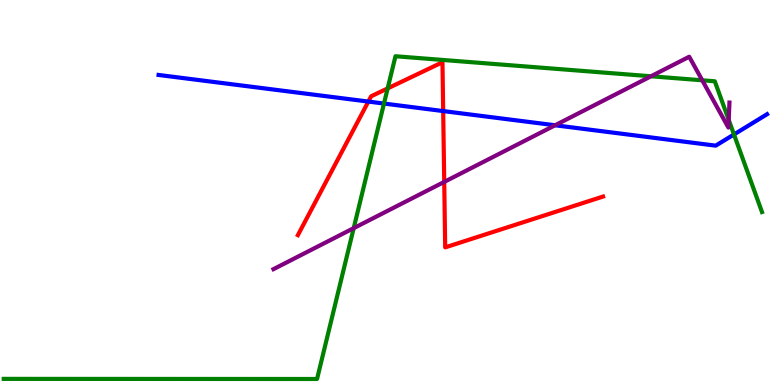[{'lines': ['blue', 'red'], 'intersections': [{'x': 4.75, 'y': 7.36}, {'x': 5.72, 'y': 7.12}]}, {'lines': ['green', 'red'], 'intersections': [{'x': 5.0, 'y': 7.7}]}, {'lines': ['purple', 'red'], 'intersections': [{'x': 5.73, 'y': 5.28}]}, {'lines': ['blue', 'green'], 'intersections': [{'x': 4.95, 'y': 7.31}, {'x': 9.47, 'y': 6.51}]}, {'lines': ['blue', 'purple'], 'intersections': [{'x': 7.16, 'y': 6.75}]}, {'lines': ['green', 'purple'], 'intersections': [{'x': 4.56, 'y': 4.07}, {'x': 8.4, 'y': 8.02}, {'x': 9.06, 'y': 7.91}, {'x': 9.4, 'y': 6.89}]}]